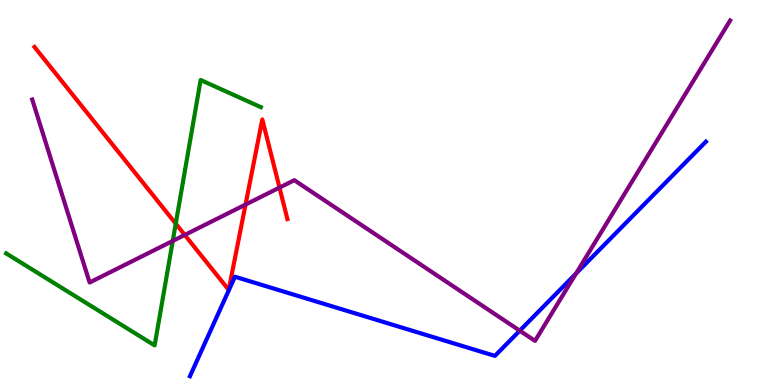[{'lines': ['blue', 'red'], 'intersections': []}, {'lines': ['green', 'red'], 'intersections': [{'x': 2.27, 'y': 4.19}]}, {'lines': ['purple', 'red'], 'intersections': [{'x': 2.38, 'y': 3.9}, {'x': 3.17, 'y': 4.69}, {'x': 3.61, 'y': 5.13}]}, {'lines': ['blue', 'green'], 'intersections': []}, {'lines': ['blue', 'purple'], 'intersections': [{'x': 6.71, 'y': 1.41}, {'x': 7.43, 'y': 2.89}]}, {'lines': ['green', 'purple'], 'intersections': [{'x': 2.23, 'y': 3.74}]}]